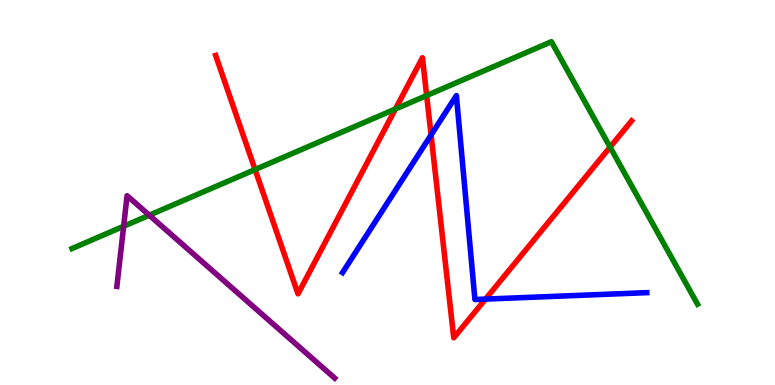[{'lines': ['blue', 'red'], 'intersections': [{'x': 5.56, 'y': 6.49}, {'x': 6.26, 'y': 2.23}]}, {'lines': ['green', 'red'], 'intersections': [{'x': 3.29, 'y': 5.6}, {'x': 5.1, 'y': 7.17}, {'x': 5.51, 'y': 7.52}, {'x': 7.87, 'y': 6.18}]}, {'lines': ['purple', 'red'], 'intersections': []}, {'lines': ['blue', 'green'], 'intersections': []}, {'lines': ['blue', 'purple'], 'intersections': []}, {'lines': ['green', 'purple'], 'intersections': [{'x': 1.6, 'y': 4.12}, {'x': 1.93, 'y': 4.41}]}]